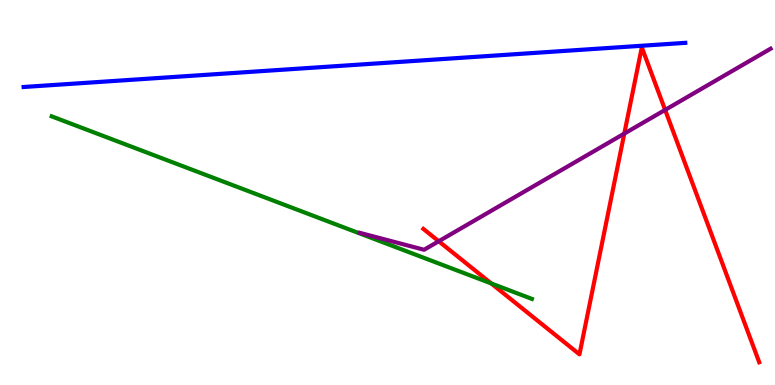[{'lines': ['blue', 'red'], 'intersections': []}, {'lines': ['green', 'red'], 'intersections': [{'x': 6.34, 'y': 2.64}]}, {'lines': ['purple', 'red'], 'intersections': [{'x': 5.66, 'y': 3.73}, {'x': 8.06, 'y': 6.53}, {'x': 8.58, 'y': 7.15}]}, {'lines': ['blue', 'green'], 'intersections': []}, {'lines': ['blue', 'purple'], 'intersections': []}, {'lines': ['green', 'purple'], 'intersections': []}]